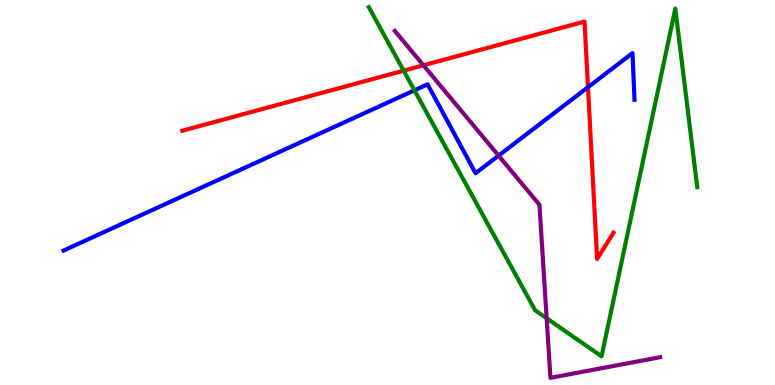[{'lines': ['blue', 'red'], 'intersections': [{'x': 7.59, 'y': 7.74}]}, {'lines': ['green', 'red'], 'intersections': [{'x': 5.21, 'y': 8.16}]}, {'lines': ['purple', 'red'], 'intersections': [{'x': 5.46, 'y': 8.3}]}, {'lines': ['blue', 'green'], 'intersections': [{'x': 5.35, 'y': 7.65}]}, {'lines': ['blue', 'purple'], 'intersections': [{'x': 6.43, 'y': 5.96}]}, {'lines': ['green', 'purple'], 'intersections': [{'x': 7.05, 'y': 1.73}]}]